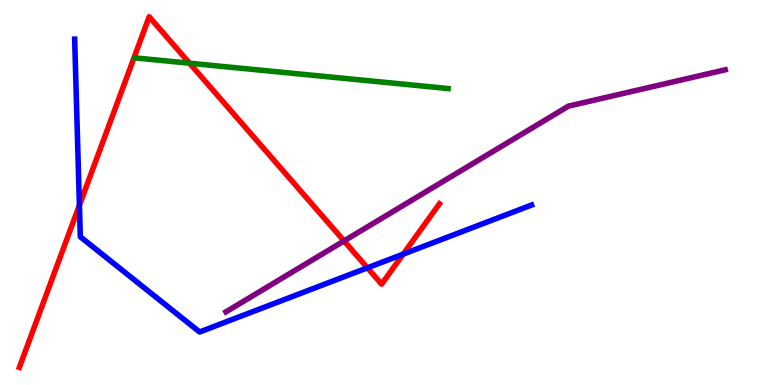[{'lines': ['blue', 'red'], 'intersections': [{'x': 1.02, 'y': 4.67}, {'x': 4.74, 'y': 3.04}, {'x': 5.2, 'y': 3.4}]}, {'lines': ['green', 'red'], 'intersections': [{'x': 2.45, 'y': 8.36}]}, {'lines': ['purple', 'red'], 'intersections': [{'x': 4.44, 'y': 3.74}]}, {'lines': ['blue', 'green'], 'intersections': []}, {'lines': ['blue', 'purple'], 'intersections': []}, {'lines': ['green', 'purple'], 'intersections': []}]